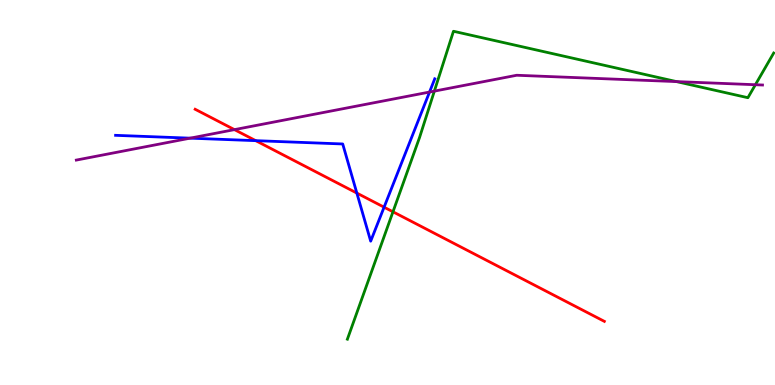[{'lines': ['blue', 'red'], 'intersections': [{'x': 3.3, 'y': 6.35}, {'x': 4.6, 'y': 4.99}, {'x': 4.96, 'y': 4.62}]}, {'lines': ['green', 'red'], 'intersections': [{'x': 5.07, 'y': 4.5}]}, {'lines': ['purple', 'red'], 'intersections': [{'x': 3.03, 'y': 6.63}]}, {'lines': ['blue', 'green'], 'intersections': []}, {'lines': ['blue', 'purple'], 'intersections': [{'x': 2.45, 'y': 6.41}, {'x': 5.54, 'y': 7.61}]}, {'lines': ['green', 'purple'], 'intersections': [{'x': 5.6, 'y': 7.63}, {'x': 8.73, 'y': 7.88}, {'x': 9.75, 'y': 7.8}]}]